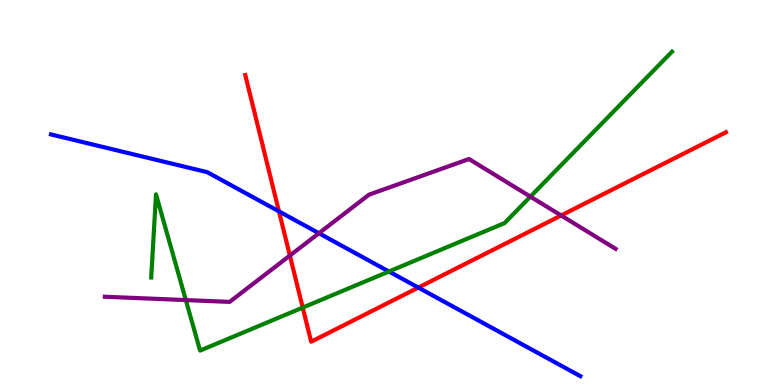[{'lines': ['blue', 'red'], 'intersections': [{'x': 3.6, 'y': 4.51}, {'x': 5.4, 'y': 2.53}]}, {'lines': ['green', 'red'], 'intersections': [{'x': 3.91, 'y': 2.01}]}, {'lines': ['purple', 'red'], 'intersections': [{'x': 3.74, 'y': 3.36}, {'x': 7.24, 'y': 4.4}]}, {'lines': ['blue', 'green'], 'intersections': [{'x': 5.02, 'y': 2.95}]}, {'lines': ['blue', 'purple'], 'intersections': [{'x': 4.11, 'y': 3.94}]}, {'lines': ['green', 'purple'], 'intersections': [{'x': 2.4, 'y': 2.21}, {'x': 6.84, 'y': 4.89}]}]